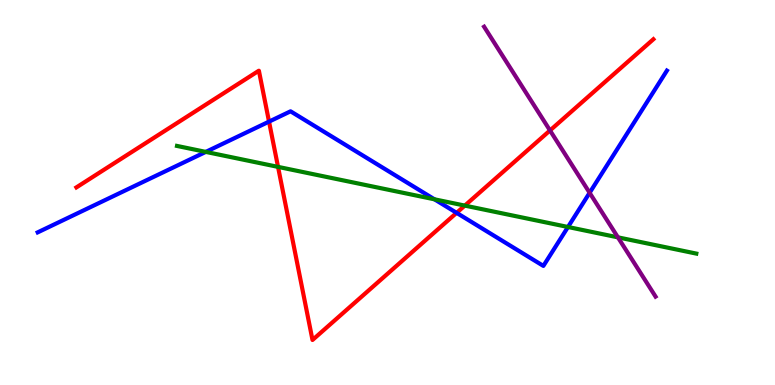[{'lines': ['blue', 'red'], 'intersections': [{'x': 3.47, 'y': 6.84}, {'x': 5.89, 'y': 4.47}]}, {'lines': ['green', 'red'], 'intersections': [{'x': 3.59, 'y': 5.67}, {'x': 6.0, 'y': 4.66}]}, {'lines': ['purple', 'red'], 'intersections': [{'x': 7.1, 'y': 6.61}]}, {'lines': ['blue', 'green'], 'intersections': [{'x': 2.66, 'y': 6.05}, {'x': 5.61, 'y': 4.82}, {'x': 7.33, 'y': 4.1}]}, {'lines': ['blue', 'purple'], 'intersections': [{'x': 7.61, 'y': 4.99}]}, {'lines': ['green', 'purple'], 'intersections': [{'x': 7.97, 'y': 3.84}]}]